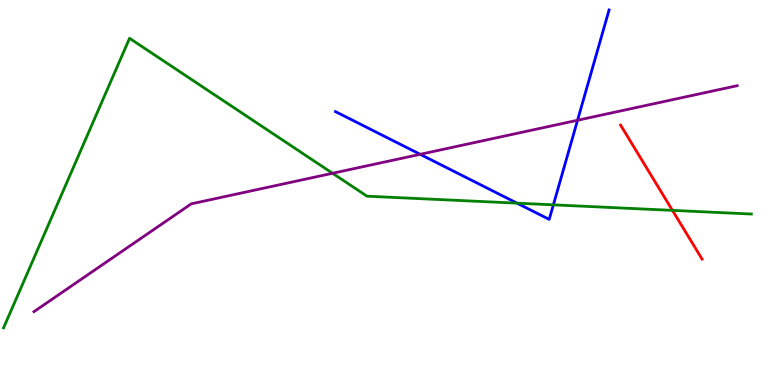[{'lines': ['blue', 'red'], 'intersections': []}, {'lines': ['green', 'red'], 'intersections': [{'x': 8.68, 'y': 4.54}]}, {'lines': ['purple', 'red'], 'intersections': []}, {'lines': ['blue', 'green'], 'intersections': [{'x': 6.67, 'y': 4.72}, {'x': 7.14, 'y': 4.68}]}, {'lines': ['blue', 'purple'], 'intersections': [{'x': 5.42, 'y': 5.99}, {'x': 7.45, 'y': 6.88}]}, {'lines': ['green', 'purple'], 'intersections': [{'x': 4.29, 'y': 5.5}]}]